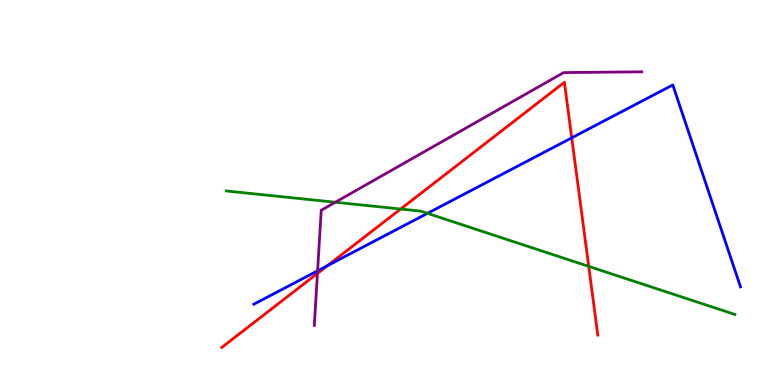[{'lines': ['blue', 'red'], 'intersections': [{'x': 4.22, 'y': 3.1}, {'x': 7.38, 'y': 6.42}]}, {'lines': ['green', 'red'], 'intersections': [{'x': 5.17, 'y': 4.57}, {'x': 7.6, 'y': 3.08}]}, {'lines': ['purple', 'red'], 'intersections': [{'x': 4.1, 'y': 2.9}]}, {'lines': ['blue', 'green'], 'intersections': [{'x': 5.52, 'y': 4.46}]}, {'lines': ['blue', 'purple'], 'intersections': [{'x': 4.1, 'y': 2.97}]}, {'lines': ['green', 'purple'], 'intersections': [{'x': 4.33, 'y': 4.75}]}]